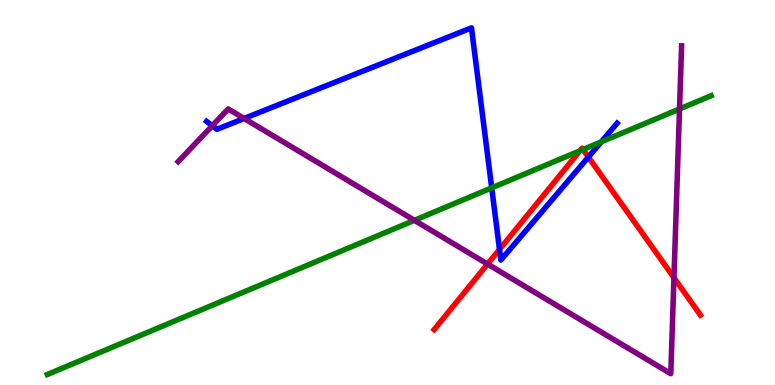[{'lines': ['blue', 'red'], 'intersections': [{'x': 6.45, 'y': 3.52}, {'x': 7.59, 'y': 5.92}]}, {'lines': ['green', 'red'], 'intersections': [{'x': 7.48, 'y': 6.08}, {'x': 7.52, 'y': 6.12}]}, {'lines': ['purple', 'red'], 'intersections': [{'x': 6.29, 'y': 3.14}, {'x': 8.7, 'y': 2.79}]}, {'lines': ['blue', 'green'], 'intersections': [{'x': 6.34, 'y': 5.12}, {'x': 7.76, 'y': 6.32}]}, {'lines': ['blue', 'purple'], 'intersections': [{'x': 2.74, 'y': 6.73}, {'x': 3.15, 'y': 6.92}]}, {'lines': ['green', 'purple'], 'intersections': [{'x': 5.35, 'y': 4.28}, {'x': 8.77, 'y': 7.17}]}]